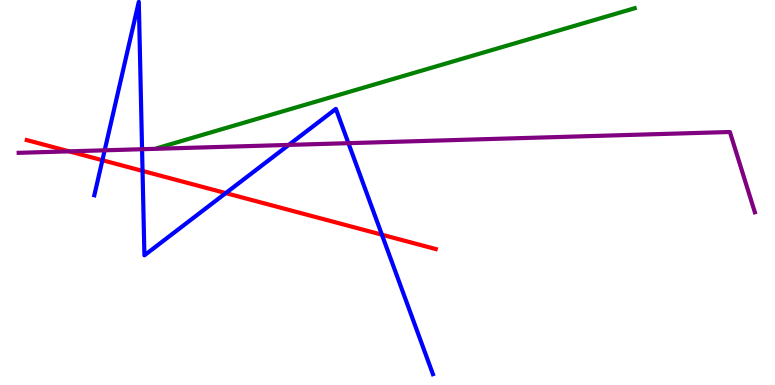[{'lines': ['blue', 'red'], 'intersections': [{'x': 1.32, 'y': 5.84}, {'x': 1.84, 'y': 5.56}, {'x': 2.91, 'y': 4.98}, {'x': 4.93, 'y': 3.9}]}, {'lines': ['green', 'red'], 'intersections': []}, {'lines': ['purple', 'red'], 'intersections': [{'x': 0.892, 'y': 6.07}]}, {'lines': ['blue', 'green'], 'intersections': []}, {'lines': ['blue', 'purple'], 'intersections': [{'x': 1.35, 'y': 6.1}, {'x': 1.83, 'y': 6.12}, {'x': 3.73, 'y': 6.24}, {'x': 4.5, 'y': 6.28}]}, {'lines': ['green', 'purple'], 'intersections': []}]